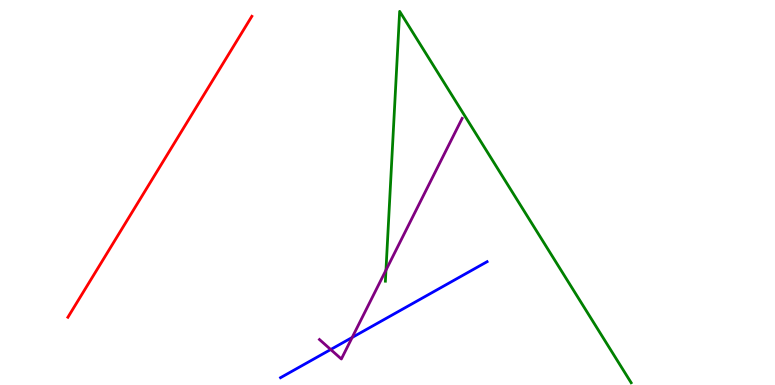[{'lines': ['blue', 'red'], 'intersections': []}, {'lines': ['green', 'red'], 'intersections': []}, {'lines': ['purple', 'red'], 'intersections': []}, {'lines': ['blue', 'green'], 'intersections': []}, {'lines': ['blue', 'purple'], 'intersections': [{'x': 4.27, 'y': 0.922}, {'x': 4.54, 'y': 1.23}]}, {'lines': ['green', 'purple'], 'intersections': [{'x': 4.98, 'y': 2.98}]}]